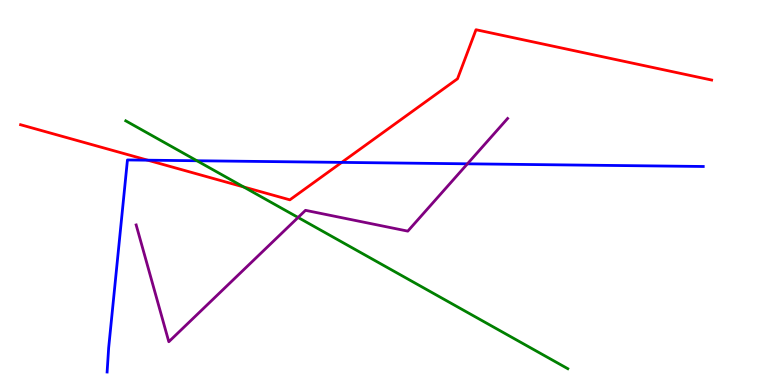[{'lines': ['blue', 'red'], 'intersections': [{'x': 1.91, 'y': 5.84}, {'x': 4.41, 'y': 5.78}]}, {'lines': ['green', 'red'], 'intersections': [{'x': 3.14, 'y': 5.14}]}, {'lines': ['purple', 'red'], 'intersections': []}, {'lines': ['blue', 'green'], 'intersections': [{'x': 2.54, 'y': 5.82}]}, {'lines': ['blue', 'purple'], 'intersections': [{'x': 6.03, 'y': 5.75}]}, {'lines': ['green', 'purple'], 'intersections': [{'x': 3.85, 'y': 4.35}]}]